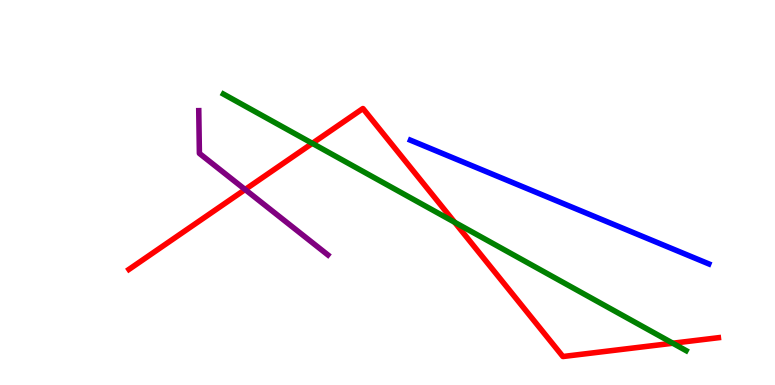[{'lines': ['blue', 'red'], 'intersections': []}, {'lines': ['green', 'red'], 'intersections': [{'x': 4.03, 'y': 6.28}, {'x': 5.87, 'y': 4.23}, {'x': 8.68, 'y': 1.09}]}, {'lines': ['purple', 'red'], 'intersections': [{'x': 3.16, 'y': 5.08}]}, {'lines': ['blue', 'green'], 'intersections': []}, {'lines': ['blue', 'purple'], 'intersections': []}, {'lines': ['green', 'purple'], 'intersections': []}]